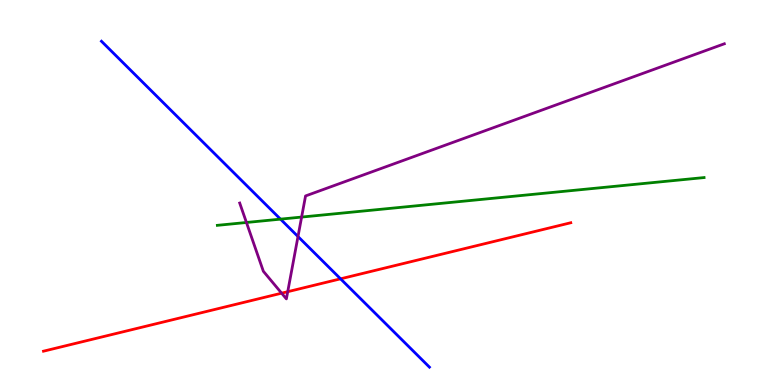[{'lines': ['blue', 'red'], 'intersections': [{'x': 4.39, 'y': 2.76}]}, {'lines': ['green', 'red'], 'intersections': []}, {'lines': ['purple', 'red'], 'intersections': [{'x': 3.63, 'y': 2.38}, {'x': 3.71, 'y': 2.42}]}, {'lines': ['blue', 'green'], 'intersections': [{'x': 3.62, 'y': 4.31}]}, {'lines': ['blue', 'purple'], 'intersections': [{'x': 3.85, 'y': 3.86}]}, {'lines': ['green', 'purple'], 'intersections': [{'x': 3.18, 'y': 4.22}, {'x': 3.89, 'y': 4.36}]}]